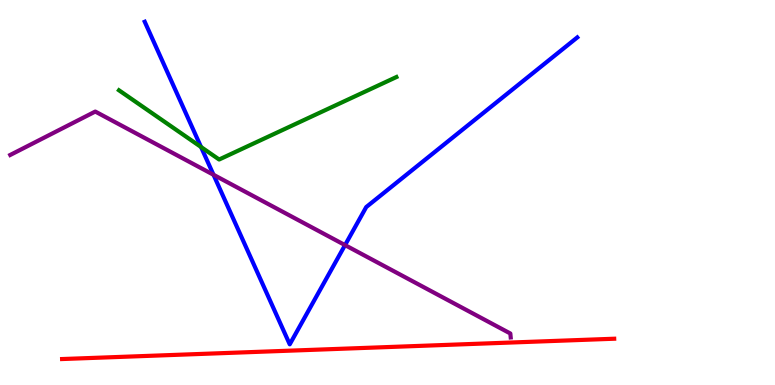[{'lines': ['blue', 'red'], 'intersections': []}, {'lines': ['green', 'red'], 'intersections': []}, {'lines': ['purple', 'red'], 'intersections': []}, {'lines': ['blue', 'green'], 'intersections': [{'x': 2.59, 'y': 6.18}]}, {'lines': ['blue', 'purple'], 'intersections': [{'x': 2.76, 'y': 5.46}, {'x': 4.45, 'y': 3.63}]}, {'lines': ['green', 'purple'], 'intersections': []}]